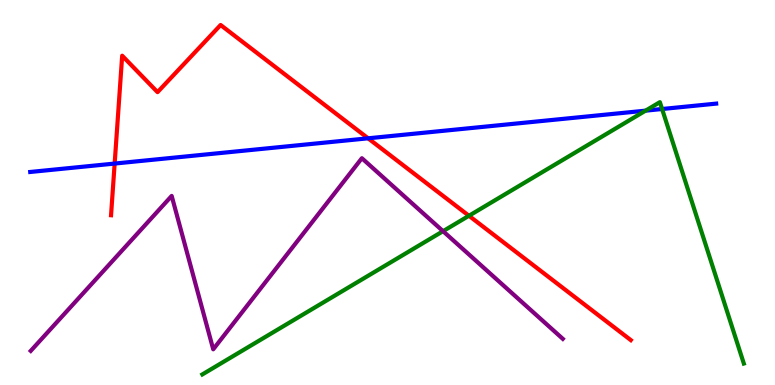[{'lines': ['blue', 'red'], 'intersections': [{'x': 1.48, 'y': 5.75}, {'x': 4.75, 'y': 6.41}]}, {'lines': ['green', 'red'], 'intersections': [{'x': 6.05, 'y': 4.4}]}, {'lines': ['purple', 'red'], 'intersections': []}, {'lines': ['blue', 'green'], 'intersections': [{'x': 8.33, 'y': 7.13}, {'x': 8.54, 'y': 7.17}]}, {'lines': ['blue', 'purple'], 'intersections': []}, {'lines': ['green', 'purple'], 'intersections': [{'x': 5.72, 'y': 4.0}]}]